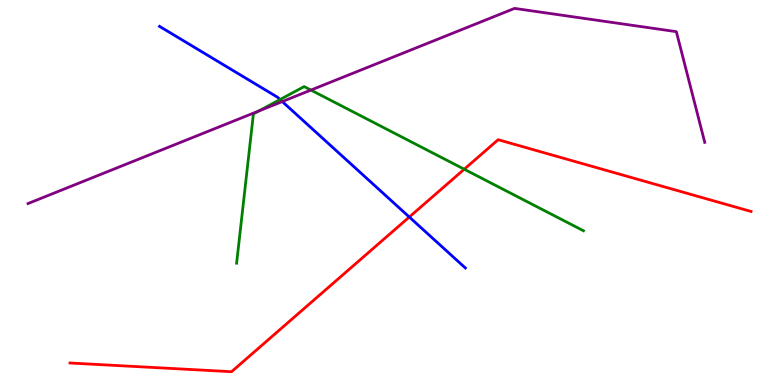[{'lines': ['blue', 'red'], 'intersections': [{'x': 5.28, 'y': 4.36}]}, {'lines': ['green', 'red'], 'intersections': [{'x': 5.99, 'y': 5.6}]}, {'lines': ['purple', 'red'], 'intersections': []}, {'lines': ['blue', 'green'], 'intersections': [{'x': 3.61, 'y': 7.41}]}, {'lines': ['blue', 'purple'], 'intersections': [{'x': 3.64, 'y': 7.36}]}, {'lines': ['green', 'purple'], 'intersections': [{'x': 3.34, 'y': 7.12}, {'x': 4.01, 'y': 7.66}]}]